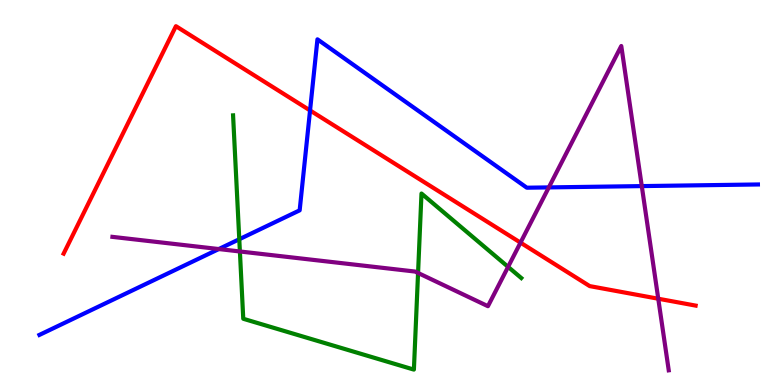[{'lines': ['blue', 'red'], 'intersections': [{'x': 4.0, 'y': 7.13}]}, {'lines': ['green', 'red'], 'intersections': []}, {'lines': ['purple', 'red'], 'intersections': [{'x': 6.72, 'y': 3.7}, {'x': 8.49, 'y': 2.24}]}, {'lines': ['blue', 'green'], 'intersections': [{'x': 3.09, 'y': 3.79}]}, {'lines': ['blue', 'purple'], 'intersections': [{'x': 2.82, 'y': 3.53}, {'x': 7.08, 'y': 5.13}, {'x': 8.28, 'y': 5.17}]}, {'lines': ['green', 'purple'], 'intersections': [{'x': 3.1, 'y': 3.47}, {'x': 5.39, 'y': 2.91}, {'x': 6.56, 'y': 3.07}]}]